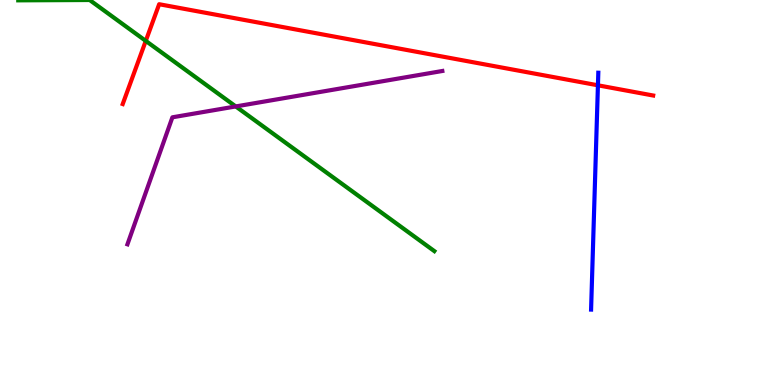[{'lines': ['blue', 'red'], 'intersections': [{'x': 7.72, 'y': 7.78}]}, {'lines': ['green', 'red'], 'intersections': [{'x': 1.88, 'y': 8.94}]}, {'lines': ['purple', 'red'], 'intersections': []}, {'lines': ['blue', 'green'], 'intersections': []}, {'lines': ['blue', 'purple'], 'intersections': []}, {'lines': ['green', 'purple'], 'intersections': [{'x': 3.04, 'y': 7.24}]}]